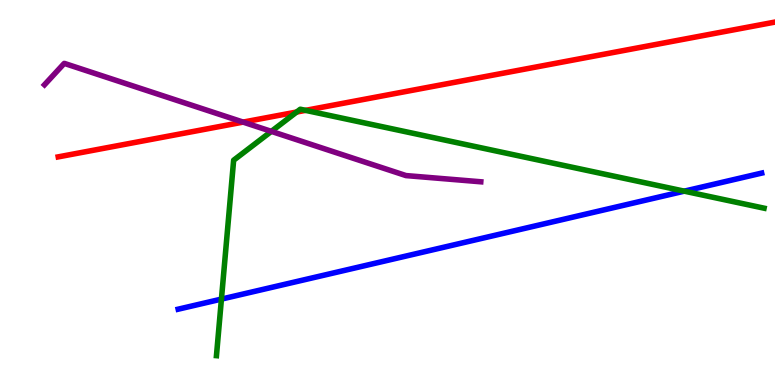[{'lines': ['blue', 'red'], 'intersections': []}, {'lines': ['green', 'red'], 'intersections': [{'x': 3.83, 'y': 7.09}, {'x': 3.94, 'y': 7.13}]}, {'lines': ['purple', 'red'], 'intersections': [{'x': 3.14, 'y': 6.83}]}, {'lines': ['blue', 'green'], 'intersections': [{'x': 2.86, 'y': 2.23}, {'x': 8.83, 'y': 5.03}]}, {'lines': ['blue', 'purple'], 'intersections': []}, {'lines': ['green', 'purple'], 'intersections': [{'x': 3.5, 'y': 6.59}]}]